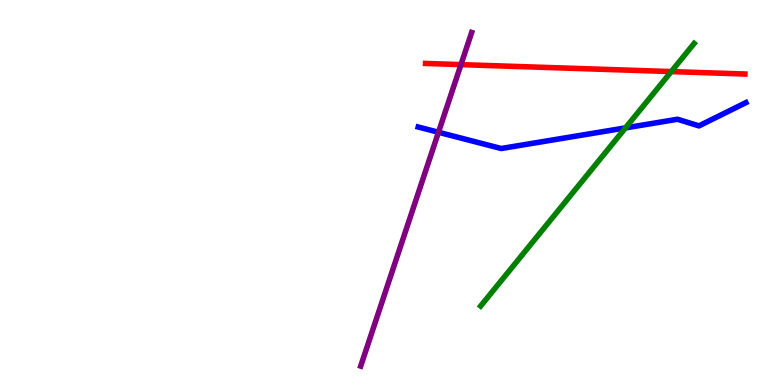[{'lines': ['blue', 'red'], 'intersections': []}, {'lines': ['green', 'red'], 'intersections': [{'x': 8.66, 'y': 8.14}]}, {'lines': ['purple', 'red'], 'intersections': [{'x': 5.95, 'y': 8.32}]}, {'lines': ['blue', 'green'], 'intersections': [{'x': 8.07, 'y': 6.68}]}, {'lines': ['blue', 'purple'], 'intersections': [{'x': 5.66, 'y': 6.56}]}, {'lines': ['green', 'purple'], 'intersections': []}]